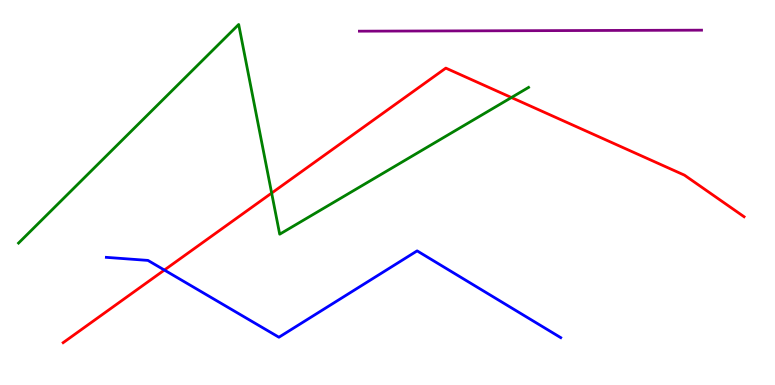[{'lines': ['blue', 'red'], 'intersections': [{'x': 2.12, 'y': 2.99}]}, {'lines': ['green', 'red'], 'intersections': [{'x': 3.51, 'y': 4.99}, {'x': 6.6, 'y': 7.47}]}, {'lines': ['purple', 'red'], 'intersections': []}, {'lines': ['blue', 'green'], 'intersections': []}, {'lines': ['blue', 'purple'], 'intersections': []}, {'lines': ['green', 'purple'], 'intersections': []}]